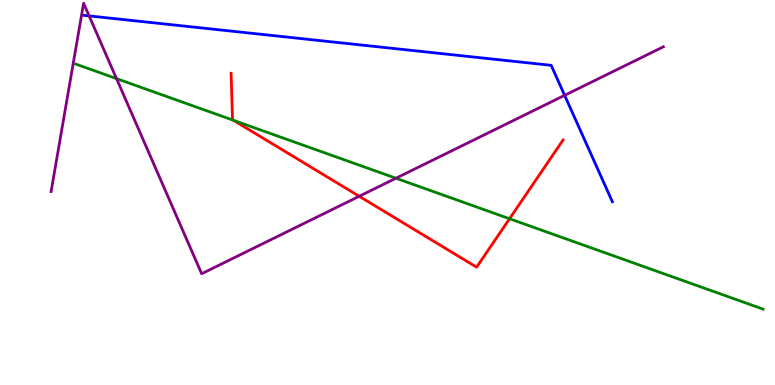[{'lines': ['blue', 'red'], 'intersections': []}, {'lines': ['green', 'red'], 'intersections': [{'x': 3.01, 'y': 6.87}, {'x': 6.57, 'y': 4.32}]}, {'lines': ['purple', 'red'], 'intersections': [{'x': 4.64, 'y': 4.9}]}, {'lines': ['blue', 'green'], 'intersections': []}, {'lines': ['blue', 'purple'], 'intersections': [{'x': 1.15, 'y': 9.59}, {'x': 7.29, 'y': 7.52}]}, {'lines': ['green', 'purple'], 'intersections': [{'x': 1.5, 'y': 7.96}, {'x': 5.11, 'y': 5.37}]}]